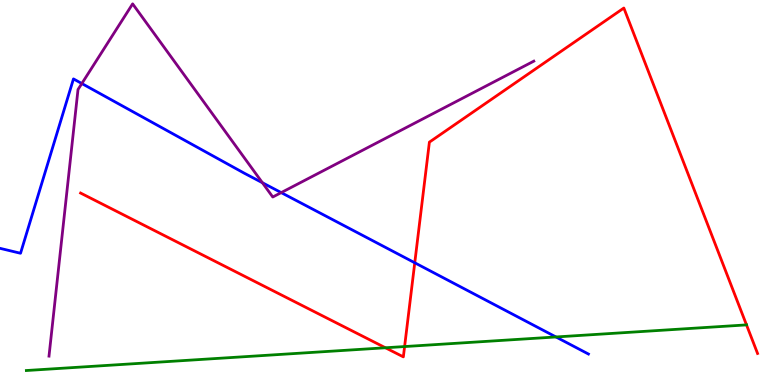[{'lines': ['blue', 'red'], 'intersections': [{'x': 5.35, 'y': 3.17}]}, {'lines': ['green', 'red'], 'intersections': [{'x': 4.97, 'y': 0.967}, {'x': 5.22, 'y': 0.999}, {'x': 9.63, 'y': 1.56}]}, {'lines': ['purple', 'red'], 'intersections': []}, {'lines': ['blue', 'green'], 'intersections': [{'x': 7.17, 'y': 1.25}]}, {'lines': ['blue', 'purple'], 'intersections': [{'x': 1.06, 'y': 7.83}, {'x': 3.39, 'y': 5.25}, {'x': 3.63, 'y': 5.0}]}, {'lines': ['green', 'purple'], 'intersections': []}]